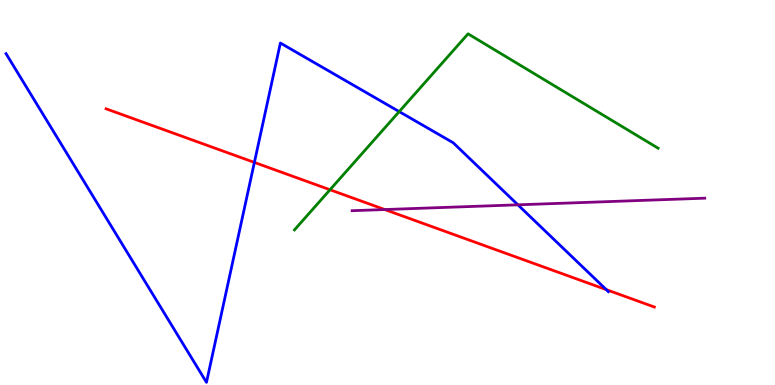[{'lines': ['blue', 'red'], 'intersections': [{'x': 3.28, 'y': 5.78}, {'x': 7.82, 'y': 2.48}]}, {'lines': ['green', 'red'], 'intersections': [{'x': 4.26, 'y': 5.07}]}, {'lines': ['purple', 'red'], 'intersections': [{'x': 4.96, 'y': 4.56}]}, {'lines': ['blue', 'green'], 'intersections': [{'x': 5.15, 'y': 7.1}]}, {'lines': ['blue', 'purple'], 'intersections': [{'x': 6.68, 'y': 4.68}]}, {'lines': ['green', 'purple'], 'intersections': []}]